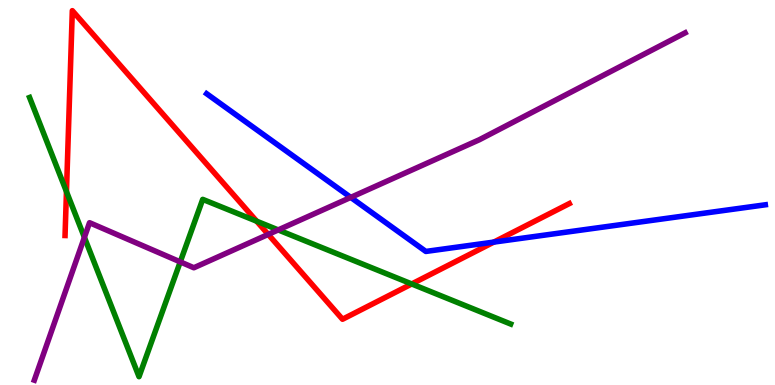[{'lines': ['blue', 'red'], 'intersections': [{'x': 6.37, 'y': 3.71}]}, {'lines': ['green', 'red'], 'intersections': [{'x': 0.858, 'y': 5.02}, {'x': 3.31, 'y': 4.25}, {'x': 5.31, 'y': 2.62}]}, {'lines': ['purple', 'red'], 'intersections': [{'x': 3.46, 'y': 3.91}]}, {'lines': ['blue', 'green'], 'intersections': []}, {'lines': ['blue', 'purple'], 'intersections': [{'x': 4.53, 'y': 4.87}]}, {'lines': ['green', 'purple'], 'intersections': [{'x': 1.09, 'y': 3.84}, {'x': 2.33, 'y': 3.2}, {'x': 3.59, 'y': 4.03}]}]